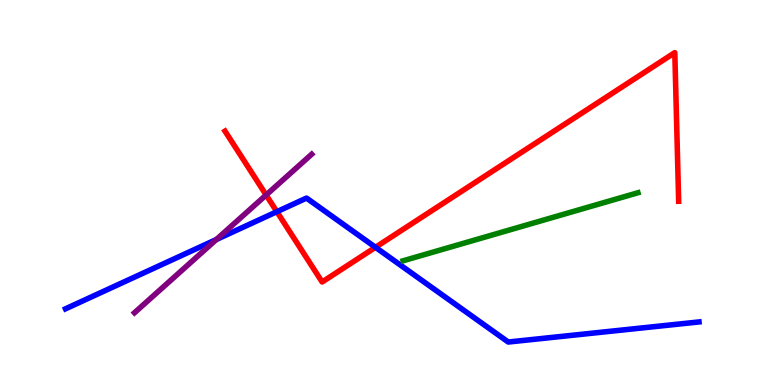[{'lines': ['blue', 'red'], 'intersections': [{'x': 3.57, 'y': 4.5}, {'x': 4.84, 'y': 3.58}]}, {'lines': ['green', 'red'], 'intersections': []}, {'lines': ['purple', 'red'], 'intersections': [{'x': 3.43, 'y': 4.94}]}, {'lines': ['blue', 'green'], 'intersections': []}, {'lines': ['blue', 'purple'], 'intersections': [{'x': 2.79, 'y': 3.78}]}, {'lines': ['green', 'purple'], 'intersections': []}]